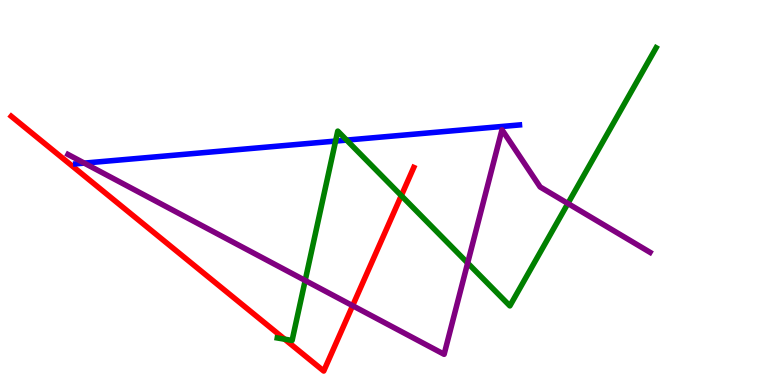[{'lines': ['blue', 'red'], 'intersections': []}, {'lines': ['green', 'red'], 'intersections': [{'x': 3.67, 'y': 1.19}, {'x': 5.18, 'y': 4.92}]}, {'lines': ['purple', 'red'], 'intersections': [{'x': 4.55, 'y': 2.06}]}, {'lines': ['blue', 'green'], 'intersections': [{'x': 4.33, 'y': 6.34}, {'x': 4.47, 'y': 6.36}]}, {'lines': ['blue', 'purple'], 'intersections': [{'x': 1.09, 'y': 5.76}]}, {'lines': ['green', 'purple'], 'intersections': [{'x': 3.94, 'y': 2.71}, {'x': 6.03, 'y': 3.17}, {'x': 7.33, 'y': 4.71}]}]